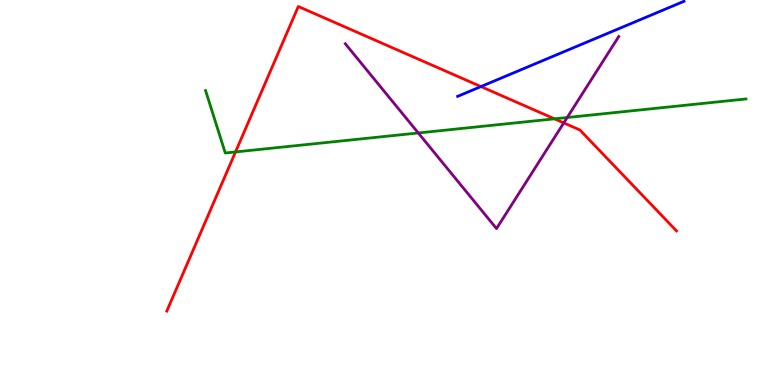[{'lines': ['blue', 'red'], 'intersections': [{'x': 6.21, 'y': 7.75}]}, {'lines': ['green', 'red'], 'intersections': [{'x': 3.04, 'y': 6.05}, {'x': 7.15, 'y': 6.91}]}, {'lines': ['purple', 'red'], 'intersections': [{'x': 7.27, 'y': 6.81}]}, {'lines': ['blue', 'green'], 'intersections': []}, {'lines': ['blue', 'purple'], 'intersections': []}, {'lines': ['green', 'purple'], 'intersections': [{'x': 5.4, 'y': 6.55}, {'x': 7.32, 'y': 6.95}]}]